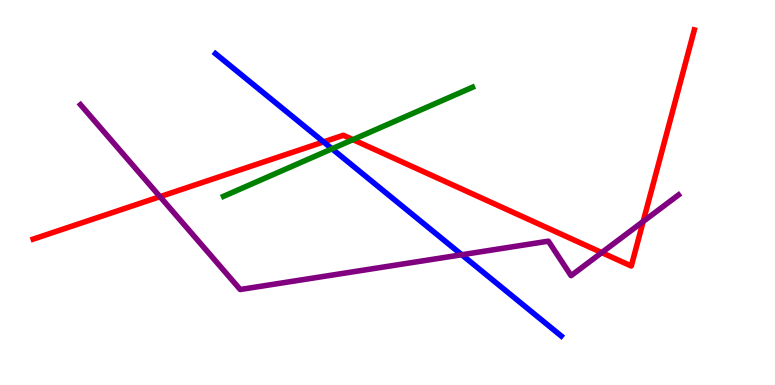[{'lines': ['blue', 'red'], 'intersections': [{'x': 4.18, 'y': 6.31}]}, {'lines': ['green', 'red'], 'intersections': [{'x': 4.55, 'y': 6.37}]}, {'lines': ['purple', 'red'], 'intersections': [{'x': 2.06, 'y': 4.89}, {'x': 7.76, 'y': 3.44}, {'x': 8.3, 'y': 4.25}]}, {'lines': ['blue', 'green'], 'intersections': [{'x': 4.28, 'y': 6.14}]}, {'lines': ['blue', 'purple'], 'intersections': [{'x': 5.96, 'y': 3.38}]}, {'lines': ['green', 'purple'], 'intersections': []}]